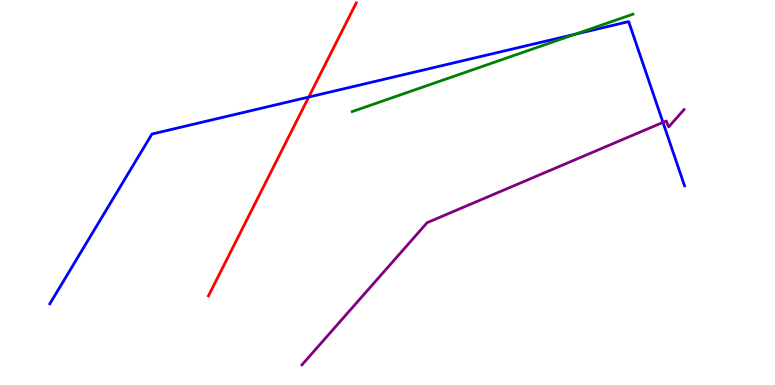[{'lines': ['blue', 'red'], 'intersections': [{'x': 3.98, 'y': 7.48}]}, {'lines': ['green', 'red'], 'intersections': []}, {'lines': ['purple', 'red'], 'intersections': []}, {'lines': ['blue', 'green'], 'intersections': [{'x': 7.42, 'y': 9.11}]}, {'lines': ['blue', 'purple'], 'intersections': [{'x': 8.55, 'y': 6.82}]}, {'lines': ['green', 'purple'], 'intersections': []}]